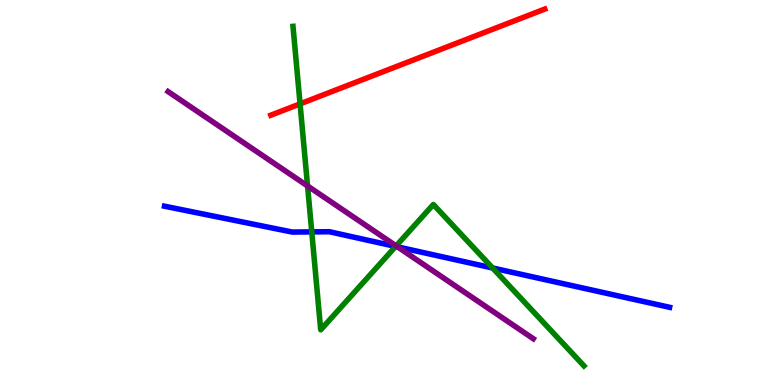[{'lines': ['blue', 'red'], 'intersections': []}, {'lines': ['green', 'red'], 'intersections': [{'x': 3.87, 'y': 7.3}]}, {'lines': ['purple', 'red'], 'intersections': []}, {'lines': ['blue', 'green'], 'intersections': [{'x': 4.02, 'y': 3.98}, {'x': 5.1, 'y': 3.6}, {'x': 6.36, 'y': 3.04}]}, {'lines': ['blue', 'purple'], 'intersections': [{'x': 5.13, 'y': 3.59}]}, {'lines': ['green', 'purple'], 'intersections': [{'x': 3.97, 'y': 5.17}, {'x': 5.11, 'y': 3.61}]}]